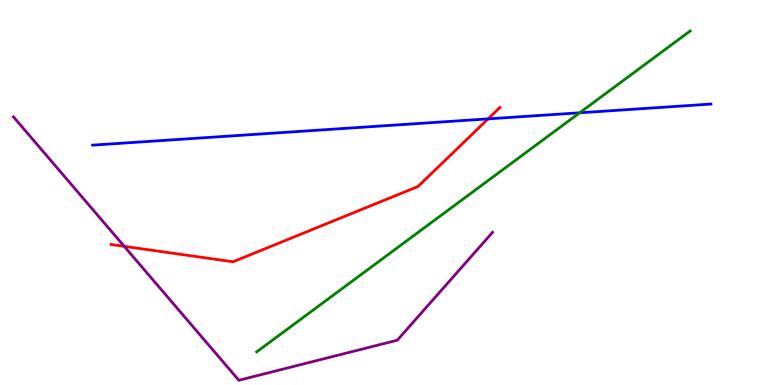[{'lines': ['blue', 'red'], 'intersections': [{'x': 6.3, 'y': 6.91}]}, {'lines': ['green', 'red'], 'intersections': []}, {'lines': ['purple', 'red'], 'intersections': [{'x': 1.6, 'y': 3.6}]}, {'lines': ['blue', 'green'], 'intersections': [{'x': 7.48, 'y': 7.07}]}, {'lines': ['blue', 'purple'], 'intersections': []}, {'lines': ['green', 'purple'], 'intersections': []}]